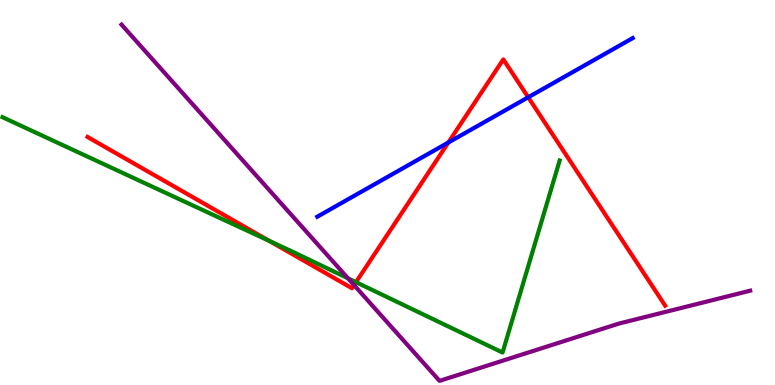[{'lines': ['blue', 'red'], 'intersections': [{'x': 5.79, 'y': 6.3}, {'x': 6.82, 'y': 7.47}]}, {'lines': ['green', 'red'], 'intersections': [{'x': 3.47, 'y': 3.74}, {'x': 4.59, 'y': 2.67}]}, {'lines': ['purple', 'red'], 'intersections': [{'x': 4.57, 'y': 2.6}]}, {'lines': ['blue', 'green'], 'intersections': []}, {'lines': ['blue', 'purple'], 'intersections': []}, {'lines': ['green', 'purple'], 'intersections': [{'x': 4.49, 'y': 2.77}]}]